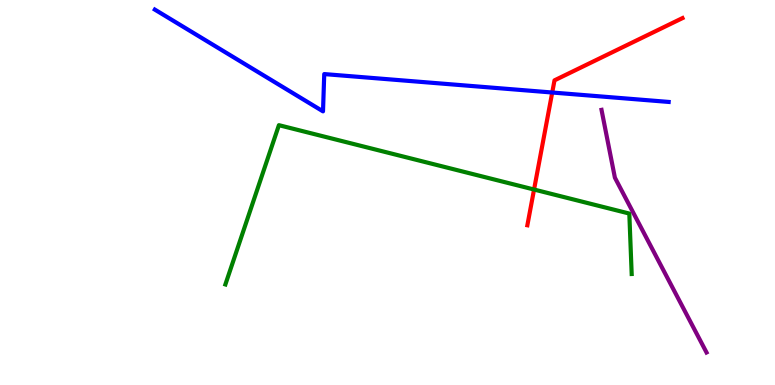[{'lines': ['blue', 'red'], 'intersections': [{'x': 7.13, 'y': 7.6}]}, {'lines': ['green', 'red'], 'intersections': [{'x': 6.89, 'y': 5.08}]}, {'lines': ['purple', 'red'], 'intersections': []}, {'lines': ['blue', 'green'], 'intersections': []}, {'lines': ['blue', 'purple'], 'intersections': []}, {'lines': ['green', 'purple'], 'intersections': []}]